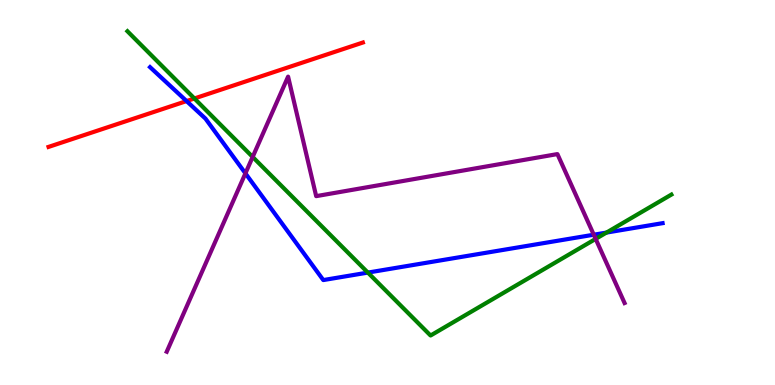[{'lines': ['blue', 'red'], 'intersections': [{'x': 2.41, 'y': 7.37}]}, {'lines': ['green', 'red'], 'intersections': [{'x': 2.51, 'y': 7.44}]}, {'lines': ['purple', 'red'], 'intersections': []}, {'lines': ['blue', 'green'], 'intersections': [{'x': 4.75, 'y': 2.92}, {'x': 7.83, 'y': 3.96}]}, {'lines': ['blue', 'purple'], 'intersections': [{'x': 3.17, 'y': 5.5}, {'x': 7.66, 'y': 3.9}]}, {'lines': ['green', 'purple'], 'intersections': [{'x': 3.26, 'y': 5.92}, {'x': 7.69, 'y': 3.79}]}]